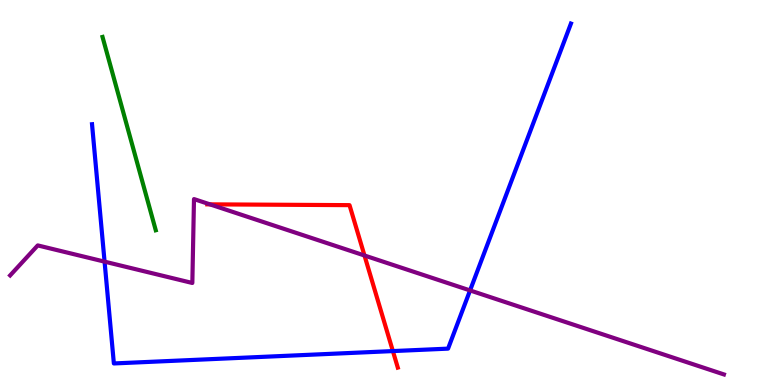[{'lines': ['blue', 'red'], 'intersections': [{'x': 5.07, 'y': 0.881}]}, {'lines': ['green', 'red'], 'intersections': []}, {'lines': ['purple', 'red'], 'intersections': [{'x': 2.71, 'y': 4.69}, {'x': 4.7, 'y': 3.36}]}, {'lines': ['blue', 'green'], 'intersections': []}, {'lines': ['blue', 'purple'], 'intersections': [{'x': 1.35, 'y': 3.2}, {'x': 6.07, 'y': 2.46}]}, {'lines': ['green', 'purple'], 'intersections': []}]